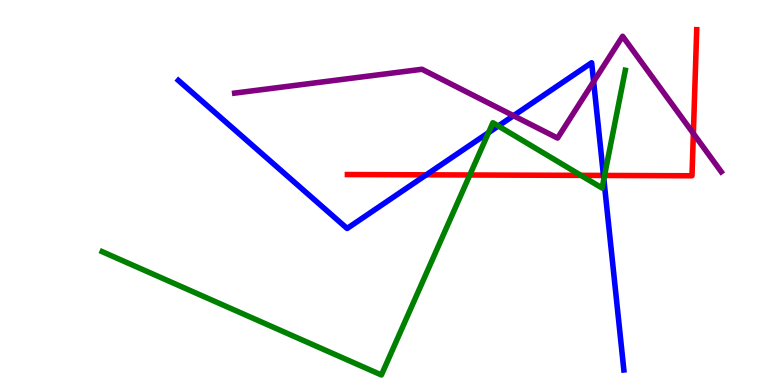[{'lines': ['blue', 'red'], 'intersections': [{'x': 5.5, 'y': 5.46}, {'x': 7.79, 'y': 5.44}]}, {'lines': ['green', 'red'], 'intersections': [{'x': 6.06, 'y': 5.46}, {'x': 7.5, 'y': 5.44}, {'x': 7.8, 'y': 5.44}]}, {'lines': ['purple', 'red'], 'intersections': [{'x': 8.95, 'y': 6.53}]}, {'lines': ['blue', 'green'], 'intersections': [{'x': 6.3, 'y': 6.56}, {'x': 6.43, 'y': 6.73}, {'x': 7.79, 'y': 5.35}]}, {'lines': ['blue', 'purple'], 'intersections': [{'x': 6.63, 'y': 6.99}, {'x': 7.66, 'y': 7.88}]}, {'lines': ['green', 'purple'], 'intersections': []}]